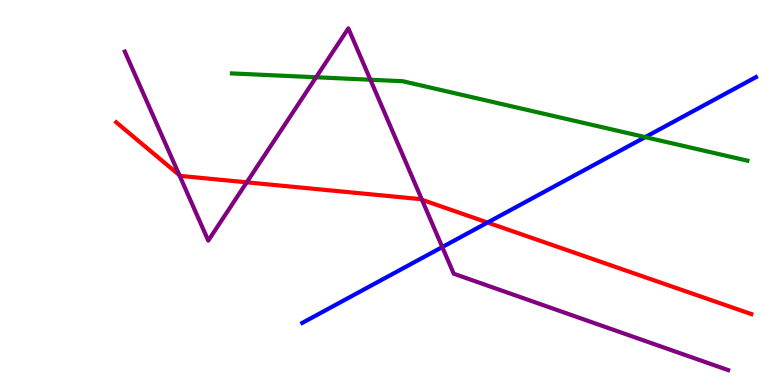[{'lines': ['blue', 'red'], 'intersections': [{'x': 6.29, 'y': 4.22}]}, {'lines': ['green', 'red'], 'intersections': []}, {'lines': ['purple', 'red'], 'intersections': [{'x': 2.31, 'y': 5.45}, {'x': 3.18, 'y': 5.26}, {'x': 5.44, 'y': 4.81}]}, {'lines': ['blue', 'green'], 'intersections': [{'x': 8.33, 'y': 6.44}]}, {'lines': ['blue', 'purple'], 'intersections': [{'x': 5.71, 'y': 3.58}]}, {'lines': ['green', 'purple'], 'intersections': [{'x': 4.08, 'y': 7.99}, {'x': 4.78, 'y': 7.93}]}]